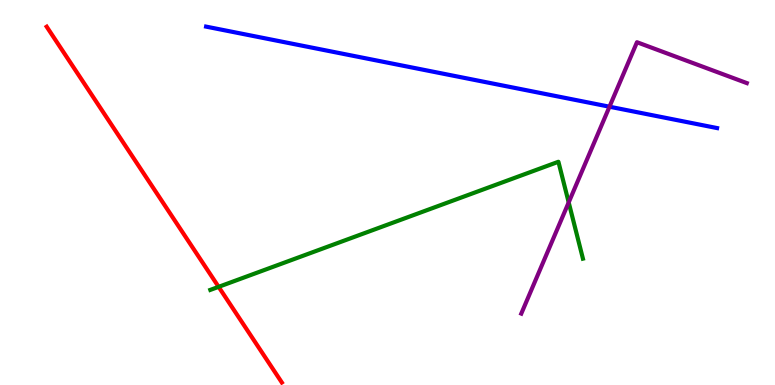[{'lines': ['blue', 'red'], 'intersections': []}, {'lines': ['green', 'red'], 'intersections': [{'x': 2.82, 'y': 2.55}]}, {'lines': ['purple', 'red'], 'intersections': []}, {'lines': ['blue', 'green'], 'intersections': []}, {'lines': ['blue', 'purple'], 'intersections': [{'x': 7.86, 'y': 7.23}]}, {'lines': ['green', 'purple'], 'intersections': [{'x': 7.34, 'y': 4.74}]}]